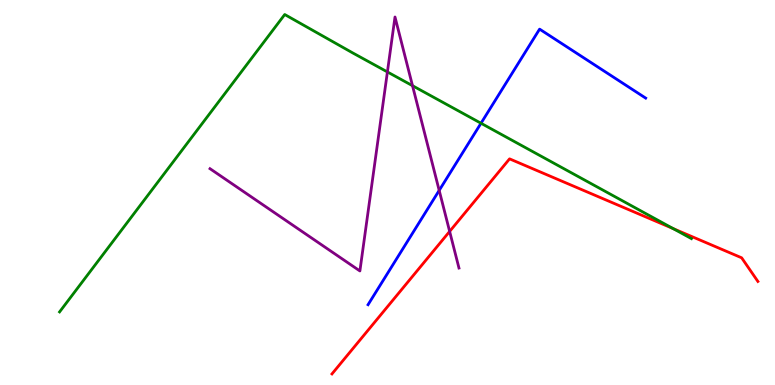[{'lines': ['blue', 'red'], 'intersections': []}, {'lines': ['green', 'red'], 'intersections': [{'x': 8.69, 'y': 4.06}]}, {'lines': ['purple', 'red'], 'intersections': [{'x': 5.8, 'y': 3.99}]}, {'lines': ['blue', 'green'], 'intersections': [{'x': 6.21, 'y': 6.8}]}, {'lines': ['blue', 'purple'], 'intersections': [{'x': 5.67, 'y': 5.05}]}, {'lines': ['green', 'purple'], 'intersections': [{'x': 5.0, 'y': 8.13}, {'x': 5.32, 'y': 7.77}]}]